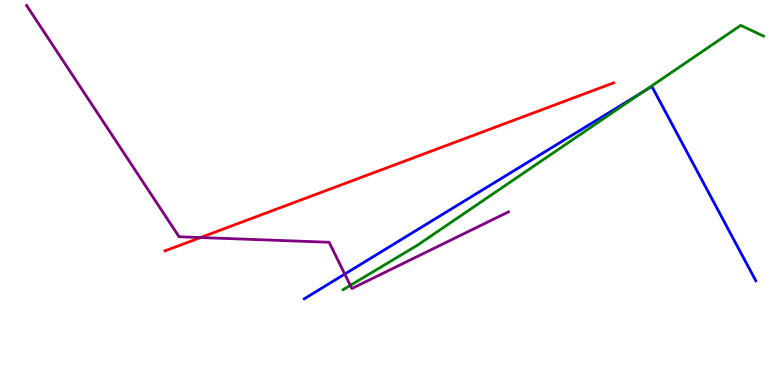[{'lines': ['blue', 'red'], 'intersections': []}, {'lines': ['green', 'red'], 'intersections': []}, {'lines': ['purple', 'red'], 'intersections': [{'x': 2.59, 'y': 3.83}]}, {'lines': ['blue', 'green'], 'intersections': [{'x': 8.29, 'y': 7.6}]}, {'lines': ['blue', 'purple'], 'intersections': [{'x': 4.45, 'y': 2.88}]}, {'lines': ['green', 'purple'], 'intersections': [{'x': 4.52, 'y': 2.59}]}]